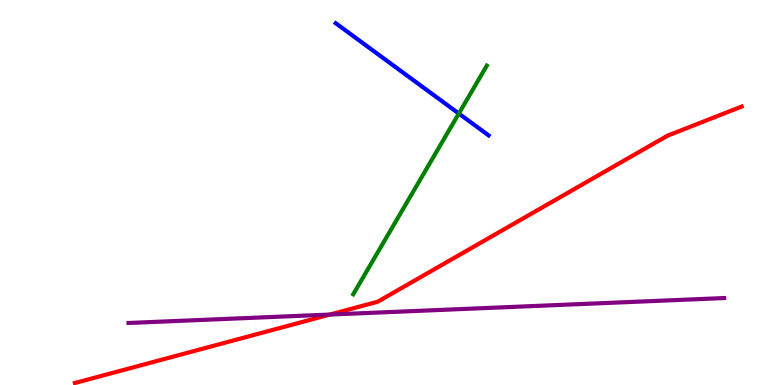[{'lines': ['blue', 'red'], 'intersections': []}, {'lines': ['green', 'red'], 'intersections': []}, {'lines': ['purple', 'red'], 'intersections': [{'x': 4.26, 'y': 1.83}]}, {'lines': ['blue', 'green'], 'intersections': [{'x': 5.92, 'y': 7.05}]}, {'lines': ['blue', 'purple'], 'intersections': []}, {'lines': ['green', 'purple'], 'intersections': []}]